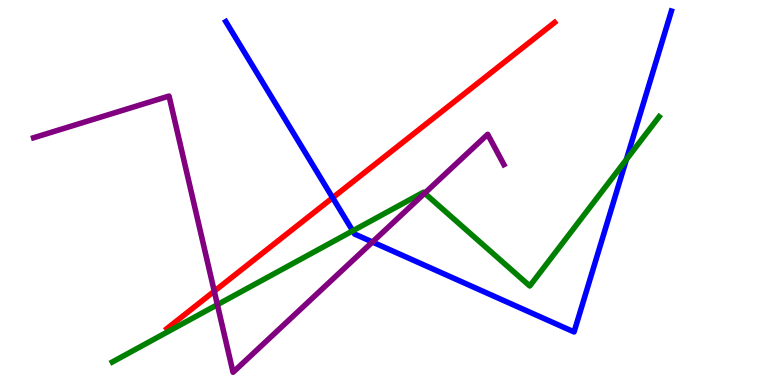[{'lines': ['blue', 'red'], 'intersections': [{'x': 4.29, 'y': 4.86}]}, {'lines': ['green', 'red'], 'intersections': []}, {'lines': ['purple', 'red'], 'intersections': [{'x': 2.76, 'y': 2.44}]}, {'lines': ['blue', 'green'], 'intersections': [{'x': 4.55, 'y': 4.0}, {'x': 8.08, 'y': 5.86}]}, {'lines': ['blue', 'purple'], 'intersections': [{'x': 4.81, 'y': 3.71}]}, {'lines': ['green', 'purple'], 'intersections': [{'x': 2.8, 'y': 2.09}, {'x': 5.48, 'y': 4.98}]}]